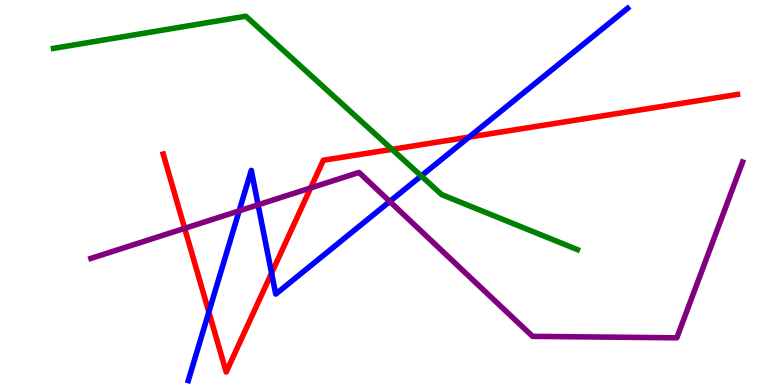[{'lines': ['blue', 'red'], 'intersections': [{'x': 2.69, 'y': 1.9}, {'x': 3.5, 'y': 2.91}, {'x': 6.05, 'y': 6.44}]}, {'lines': ['green', 'red'], 'intersections': [{'x': 5.06, 'y': 6.12}]}, {'lines': ['purple', 'red'], 'intersections': [{'x': 2.38, 'y': 4.07}, {'x': 4.01, 'y': 5.12}]}, {'lines': ['blue', 'green'], 'intersections': [{'x': 5.44, 'y': 5.43}]}, {'lines': ['blue', 'purple'], 'intersections': [{'x': 3.09, 'y': 4.52}, {'x': 3.33, 'y': 4.68}, {'x': 5.03, 'y': 4.77}]}, {'lines': ['green', 'purple'], 'intersections': []}]